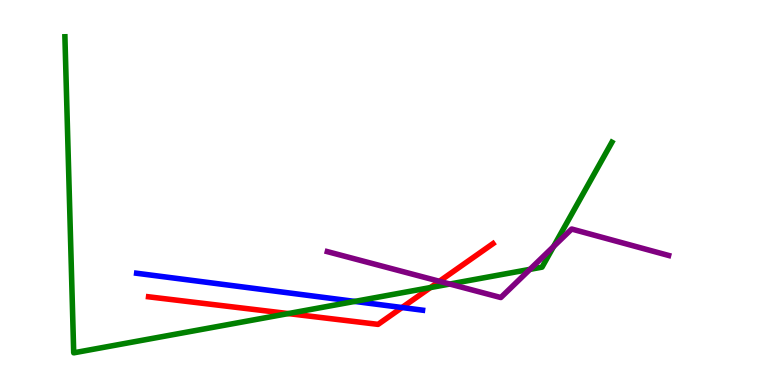[{'lines': ['blue', 'red'], 'intersections': [{'x': 5.19, 'y': 2.01}]}, {'lines': ['green', 'red'], 'intersections': [{'x': 3.72, 'y': 1.86}, {'x': 5.55, 'y': 2.53}]}, {'lines': ['purple', 'red'], 'intersections': [{'x': 5.67, 'y': 2.69}]}, {'lines': ['blue', 'green'], 'intersections': [{'x': 4.58, 'y': 2.17}]}, {'lines': ['blue', 'purple'], 'intersections': []}, {'lines': ['green', 'purple'], 'intersections': [{'x': 5.8, 'y': 2.62}, {'x': 6.84, 'y': 3.0}, {'x': 7.14, 'y': 3.6}]}]